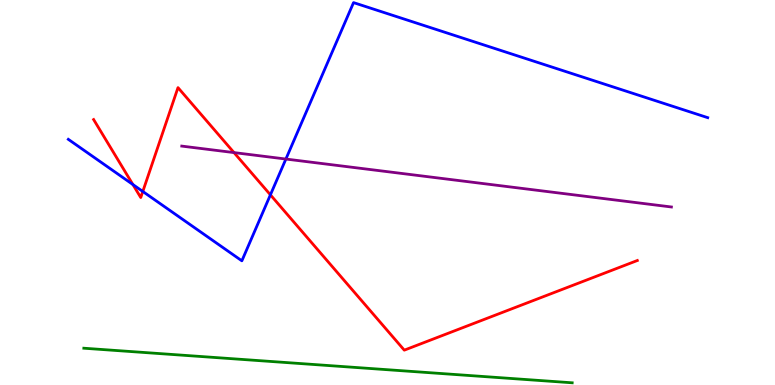[{'lines': ['blue', 'red'], 'intersections': [{'x': 1.71, 'y': 5.21}, {'x': 1.84, 'y': 5.03}, {'x': 3.49, 'y': 4.94}]}, {'lines': ['green', 'red'], 'intersections': []}, {'lines': ['purple', 'red'], 'intersections': [{'x': 3.02, 'y': 6.04}]}, {'lines': ['blue', 'green'], 'intersections': []}, {'lines': ['blue', 'purple'], 'intersections': [{'x': 3.69, 'y': 5.87}]}, {'lines': ['green', 'purple'], 'intersections': []}]